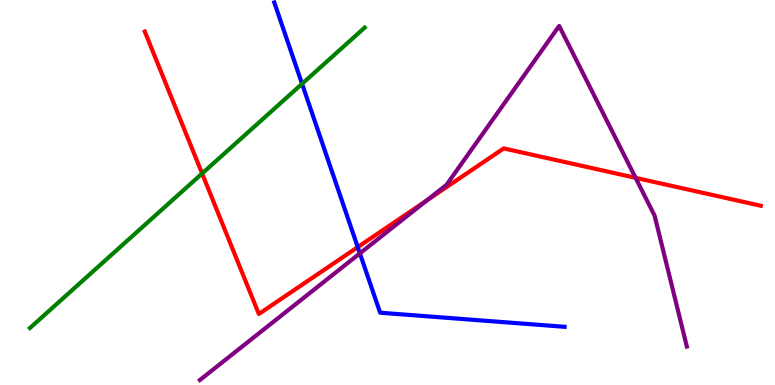[{'lines': ['blue', 'red'], 'intersections': [{'x': 4.62, 'y': 3.58}]}, {'lines': ['green', 'red'], 'intersections': [{'x': 2.61, 'y': 5.49}]}, {'lines': ['purple', 'red'], 'intersections': [{'x': 5.51, 'y': 4.79}, {'x': 8.2, 'y': 5.38}]}, {'lines': ['blue', 'green'], 'intersections': [{'x': 3.9, 'y': 7.82}]}, {'lines': ['blue', 'purple'], 'intersections': [{'x': 4.64, 'y': 3.42}]}, {'lines': ['green', 'purple'], 'intersections': []}]